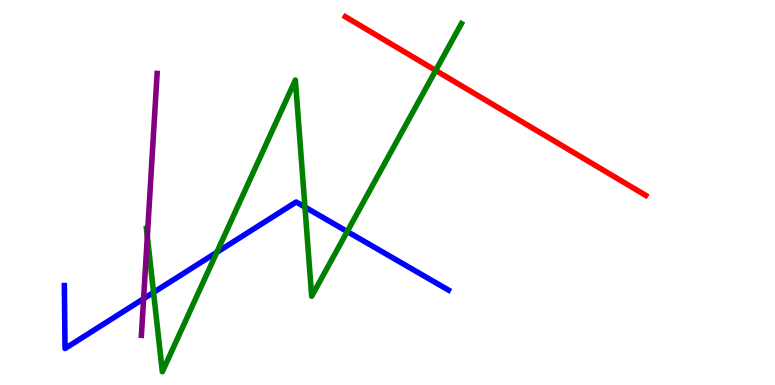[{'lines': ['blue', 'red'], 'intersections': []}, {'lines': ['green', 'red'], 'intersections': [{'x': 5.62, 'y': 8.17}]}, {'lines': ['purple', 'red'], 'intersections': []}, {'lines': ['blue', 'green'], 'intersections': [{'x': 1.98, 'y': 2.4}, {'x': 2.8, 'y': 3.45}, {'x': 3.93, 'y': 4.62}, {'x': 4.48, 'y': 3.99}]}, {'lines': ['blue', 'purple'], 'intersections': [{'x': 1.85, 'y': 2.24}]}, {'lines': ['green', 'purple'], 'intersections': [{'x': 1.9, 'y': 3.86}]}]